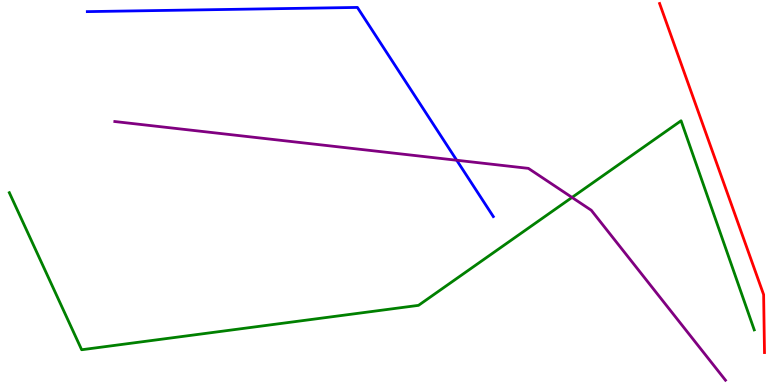[{'lines': ['blue', 'red'], 'intersections': []}, {'lines': ['green', 'red'], 'intersections': []}, {'lines': ['purple', 'red'], 'intersections': []}, {'lines': ['blue', 'green'], 'intersections': []}, {'lines': ['blue', 'purple'], 'intersections': [{'x': 5.89, 'y': 5.84}]}, {'lines': ['green', 'purple'], 'intersections': [{'x': 7.38, 'y': 4.87}]}]